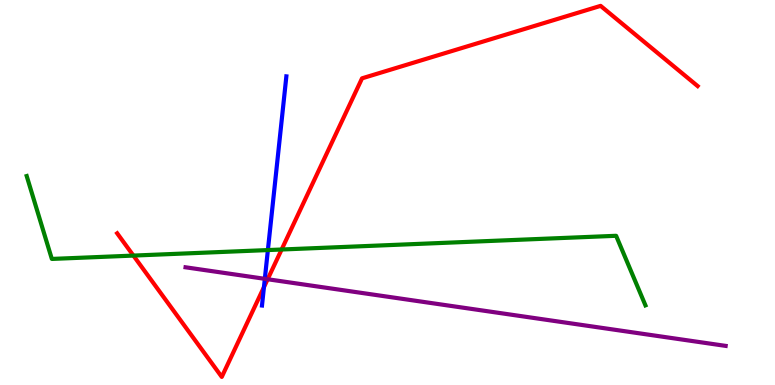[{'lines': ['blue', 'red'], 'intersections': [{'x': 3.41, 'y': 2.54}]}, {'lines': ['green', 'red'], 'intersections': [{'x': 1.72, 'y': 3.36}, {'x': 3.63, 'y': 3.52}]}, {'lines': ['purple', 'red'], 'intersections': [{'x': 3.45, 'y': 2.75}]}, {'lines': ['blue', 'green'], 'intersections': [{'x': 3.46, 'y': 3.5}]}, {'lines': ['blue', 'purple'], 'intersections': [{'x': 3.42, 'y': 2.76}]}, {'lines': ['green', 'purple'], 'intersections': []}]